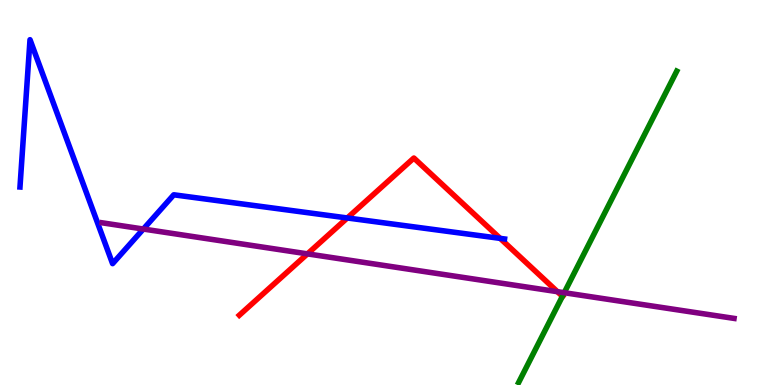[{'lines': ['blue', 'red'], 'intersections': [{'x': 4.48, 'y': 4.34}, {'x': 6.45, 'y': 3.81}]}, {'lines': ['green', 'red'], 'intersections': [{'x': 7.26, 'y': 2.3}]}, {'lines': ['purple', 'red'], 'intersections': [{'x': 3.97, 'y': 3.41}, {'x': 7.19, 'y': 2.42}]}, {'lines': ['blue', 'green'], 'intersections': []}, {'lines': ['blue', 'purple'], 'intersections': [{'x': 1.85, 'y': 4.05}]}, {'lines': ['green', 'purple'], 'intersections': [{'x': 7.28, 'y': 2.4}]}]